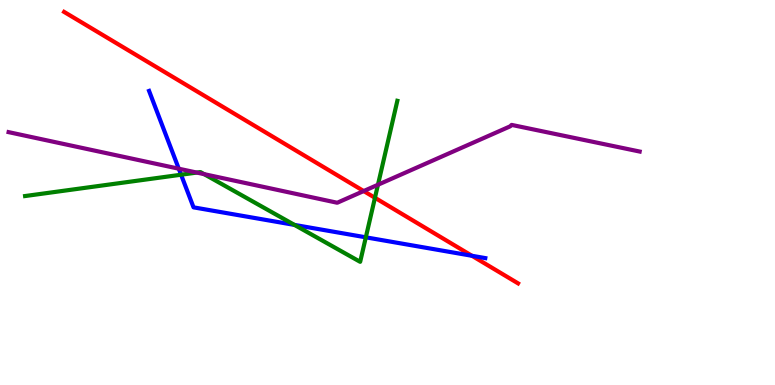[{'lines': ['blue', 'red'], 'intersections': [{'x': 6.09, 'y': 3.36}]}, {'lines': ['green', 'red'], 'intersections': [{'x': 4.84, 'y': 4.86}]}, {'lines': ['purple', 'red'], 'intersections': [{'x': 4.69, 'y': 5.04}]}, {'lines': ['blue', 'green'], 'intersections': [{'x': 2.34, 'y': 5.46}, {'x': 3.8, 'y': 4.16}, {'x': 4.72, 'y': 3.84}]}, {'lines': ['blue', 'purple'], 'intersections': [{'x': 2.31, 'y': 5.62}]}, {'lines': ['green', 'purple'], 'intersections': [{'x': 2.54, 'y': 5.52}, {'x': 2.63, 'y': 5.48}, {'x': 4.88, 'y': 5.2}]}]